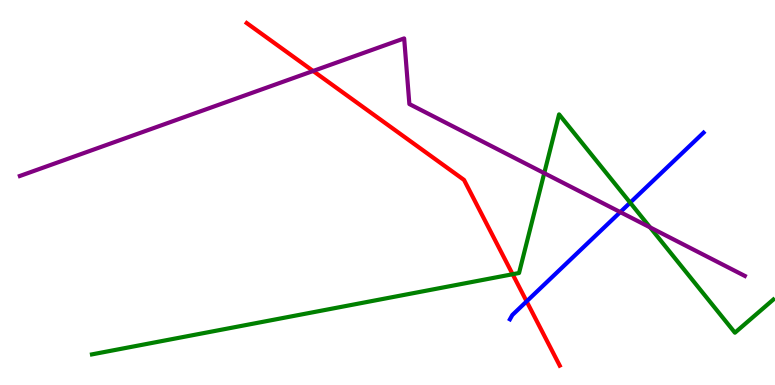[{'lines': ['blue', 'red'], 'intersections': [{'x': 6.8, 'y': 2.17}]}, {'lines': ['green', 'red'], 'intersections': [{'x': 6.61, 'y': 2.88}]}, {'lines': ['purple', 'red'], 'intersections': [{'x': 4.04, 'y': 8.16}]}, {'lines': ['blue', 'green'], 'intersections': [{'x': 8.13, 'y': 4.74}]}, {'lines': ['blue', 'purple'], 'intersections': [{'x': 8.0, 'y': 4.49}]}, {'lines': ['green', 'purple'], 'intersections': [{'x': 7.02, 'y': 5.5}, {'x': 8.39, 'y': 4.09}]}]